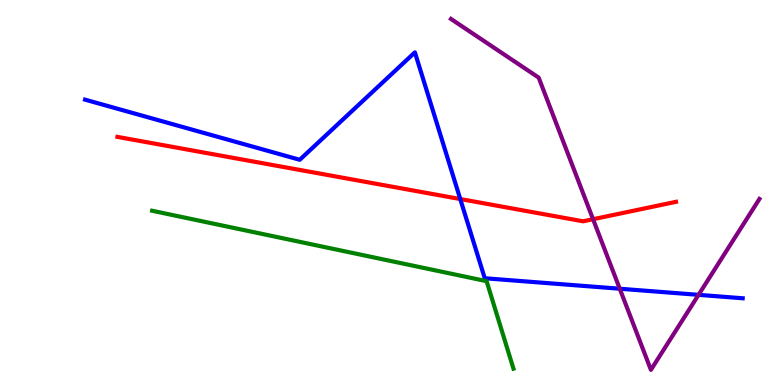[{'lines': ['blue', 'red'], 'intersections': [{'x': 5.94, 'y': 4.83}]}, {'lines': ['green', 'red'], 'intersections': []}, {'lines': ['purple', 'red'], 'intersections': [{'x': 7.65, 'y': 4.31}]}, {'lines': ['blue', 'green'], 'intersections': []}, {'lines': ['blue', 'purple'], 'intersections': [{'x': 8.0, 'y': 2.5}, {'x': 9.01, 'y': 2.34}]}, {'lines': ['green', 'purple'], 'intersections': []}]